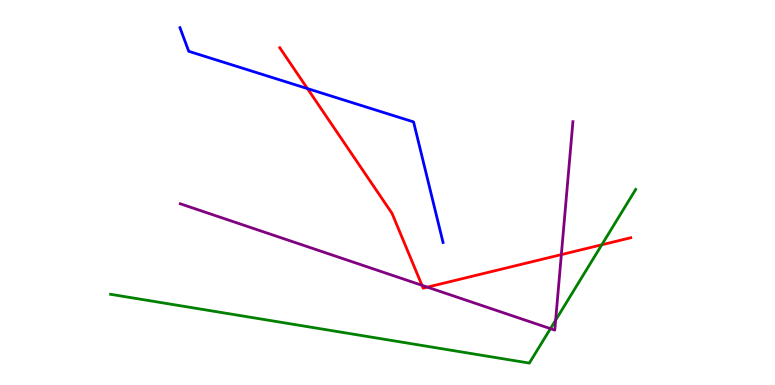[{'lines': ['blue', 'red'], 'intersections': [{'x': 3.97, 'y': 7.7}]}, {'lines': ['green', 'red'], 'intersections': [{'x': 7.77, 'y': 3.64}]}, {'lines': ['purple', 'red'], 'intersections': [{'x': 5.44, 'y': 2.59}, {'x': 5.51, 'y': 2.54}, {'x': 7.24, 'y': 3.39}]}, {'lines': ['blue', 'green'], 'intersections': []}, {'lines': ['blue', 'purple'], 'intersections': []}, {'lines': ['green', 'purple'], 'intersections': [{'x': 7.1, 'y': 1.46}, {'x': 7.17, 'y': 1.68}]}]